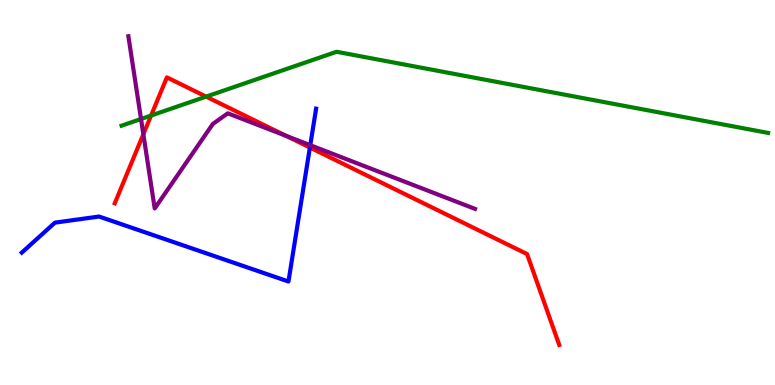[{'lines': ['blue', 'red'], 'intersections': [{'x': 4.0, 'y': 6.17}]}, {'lines': ['green', 'red'], 'intersections': [{'x': 1.95, 'y': 7.0}, {'x': 2.66, 'y': 7.49}]}, {'lines': ['purple', 'red'], 'intersections': [{'x': 1.85, 'y': 6.51}, {'x': 3.69, 'y': 6.47}]}, {'lines': ['blue', 'green'], 'intersections': []}, {'lines': ['blue', 'purple'], 'intersections': [{'x': 4.0, 'y': 6.23}]}, {'lines': ['green', 'purple'], 'intersections': [{'x': 1.82, 'y': 6.91}]}]